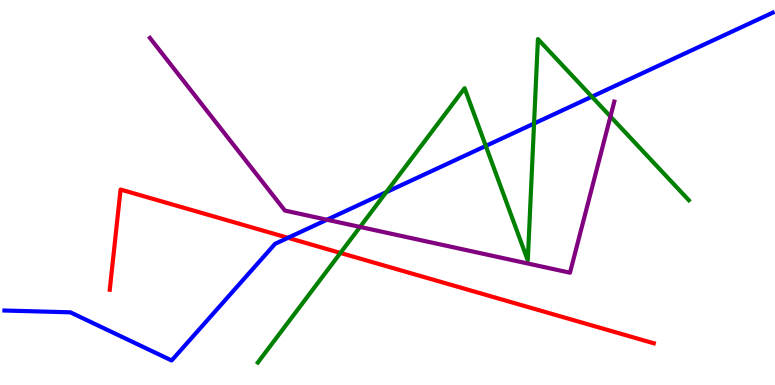[{'lines': ['blue', 'red'], 'intersections': [{'x': 3.72, 'y': 3.82}]}, {'lines': ['green', 'red'], 'intersections': [{'x': 4.39, 'y': 3.43}]}, {'lines': ['purple', 'red'], 'intersections': []}, {'lines': ['blue', 'green'], 'intersections': [{'x': 4.98, 'y': 5.01}, {'x': 6.27, 'y': 6.21}, {'x': 6.89, 'y': 6.79}, {'x': 7.64, 'y': 7.49}]}, {'lines': ['blue', 'purple'], 'intersections': [{'x': 4.22, 'y': 4.29}]}, {'lines': ['green', 'purple'], 'intersections': [{'x': 4.65, 'y': 4.11}, {'x': 7.88, 'y': 6.97}]}]